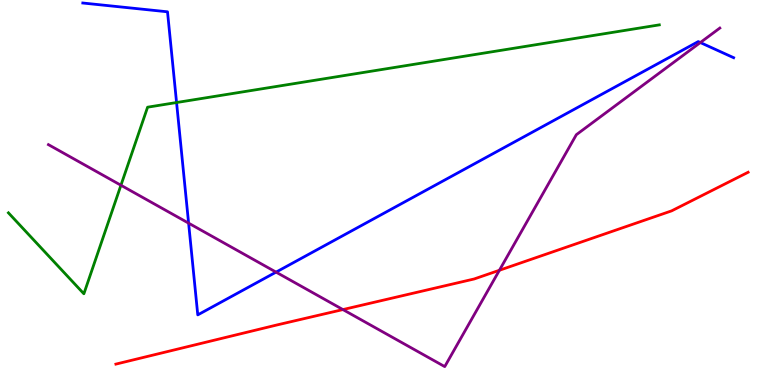[{'lines': ['blue', 'red'], 'intersections': []}, {'lines': ['green', 'red'], 'intersections': []}, {'lines': ['purple', 'red'], 'intersections': [{'x': 4.42, 'y': 1.96}, {'x': 6.44, 'y': 2.98}]}, {'lines': ['blue', 'green'], 'intersections': [{'x': 2.28, 'y': 7.34}]}, {'lines': ['blue', 'purple'], 'intersections': [{'x': 2.43, 'y': 4.2}, {'x': 3.56, 'y': 2.93}, {'x': 9.04, 'y': 8.89}]}, {'lines': ['green', 'purple'], 'intersections': [{'x': 1.56, 'y': 5.19}]}]